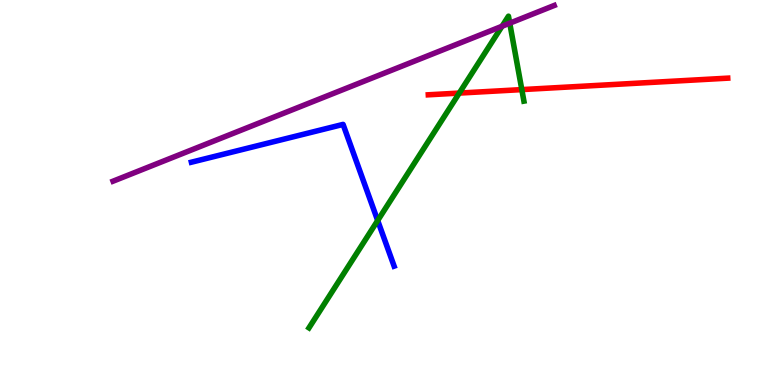[{'lines': ['blue', 'red'], 'intersections': []}, {'lines': ['green', 'red'], 'intersections': [{'x': 5.93, 'y': 7.58}, {'x': 6.73, 'y': 7.67}]}, {'lines': ['purple', 'red'], 'intersections': []}, {'lines': ['blue', 'green'], 'intersections': [{'x': 4.87, 'y': 4.27}]}, {'lines': ['blue', 'purple'], 'intersections': []}, {'lines': ['green', 'purple'], 'intersections': [{'x': 6.48, 'y': 9.32}, {'x': 6.58, 'y': 9.4}]}]